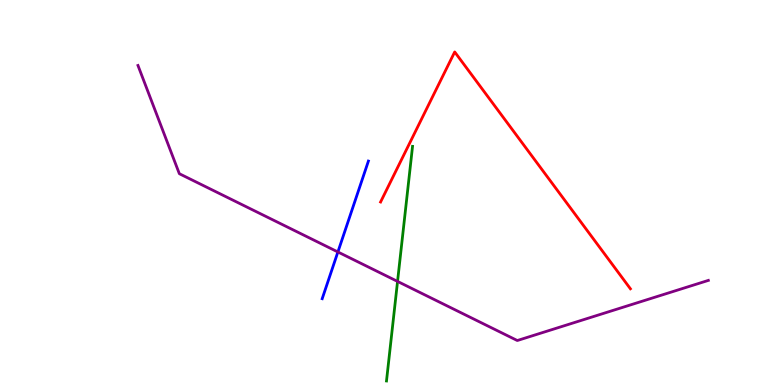[{'lines': ['blue', 'red'], 'intersections': []}, {'lines': ['green', 'red'], 'intersections': []}, {'lines': ['purple', 'red'], 'intersections': []}, {'lines': ['blue', 'green'], 'intersections': []}, {'lines': ['blue', 'purple'], 'intersections': [{'x': 4.36, 'y': 3.46}]}, {'lines': ['green', 'purple'], 'intersections': [{'x': 5.13, 'y': 2.69}]}]